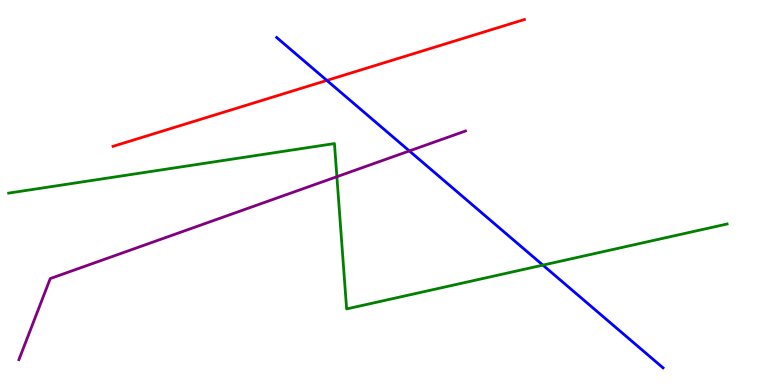[{'lines': ['blue', 'red'], 'intersections': [{'x': 4.22, 'y': 7.91}]}, {'lines': ['green', 'red'], 'intersections': []}, {'lines': ['purple', 'red'], 'intersections': []}, {'lines': ['blue', 'green'], 'intersections': [{'x': 7.0, 'y': 3.11}]}, {'lines': ['blue', 'purple'], 'intersections': [{'x': 5.28, 'y': 6.08}]}, {'lines': ['green', 'purple'], 'intersections': [{'x': 4.35, 'y': 5.41}]}]